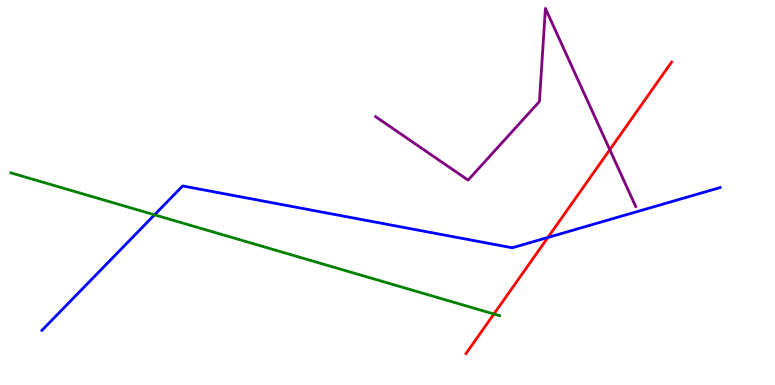[{'lines': ['blue', 'red'], 'intersections': [{'x': 7.07, 'y': 3.83}]}, {'lines': ['green', 'red'], 'intersections': [{'x': 6.37, 'y': 1.84}]}, {'lines': ['purple', 'red'], 'intersections': [{'x': 7.87, 'y': 6.11}]}, {'lines': ['blue', 'green'], 'intersections': [{'x': 1.99, 'y': 4.42}]}, {'lines': ['blue', 'purple'], 'intersections': []}, {'lines': ['green', 'purple'], 'intersections': []}]